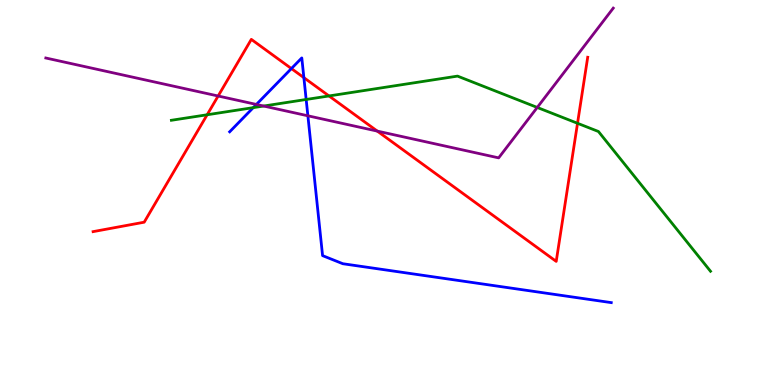[{'lines': ['blue', 'red'], 'intersections': [{'x': 3.76, 'y': 8.22}, {'x': 3.92, 'y': 7.98}]}, {'lines': ['green', 'red'], 'intersections': [{'x': 2.67, 'y': 7.02}, {'x': 4.25, 'y': 7.51}, {'x': 7.45, 'y': 6.8}]}, {'lines': ['purple', 'red'], 'intersections': [{'x': 2.81, 'y': 7.51}, {'x': 4.87, 'y': 6.59}]}, {'lines': ['blue', 'green'], 'intersections': [{'x': 3.27, 'y': 7.2}, {'x': 3.95, 'y': 7.42}]}, {'lines': ['blue', 'purple'], 'intersections': [{'x': 3.31, 'y': 7.29}, {'x': 3.97, 'y': 6.99}]}, {'lines': ['green', 'purple'], 'intersections': [{'x': 3.4, 'y': 7.25}, {'x': 6.93, 'y': 7.21}]}]